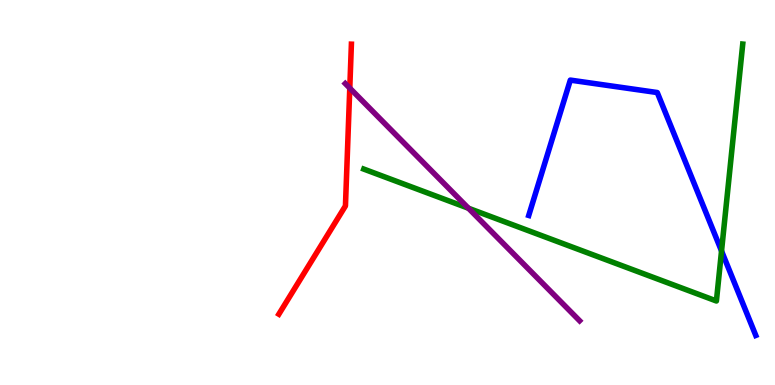[{'lines': ['blue', 'red'], 'intersections': []}, {'lines': ['green', 'red'], 'intersections': []}, {'lines': ['purple', 'red'], 'intersections': [{'x': 4.51, 'y': 7.71}]}, {'lines': ['blue', 'green'], 'intersections': [{'x': 9.31, 'y': 3.48}]}, {'lines': ['blue', 'purple'], 'intersections': []}, {'lines': ['green', 'purple'], 'intersections': [{'x': 6.04, 'y': 4.59}]}]